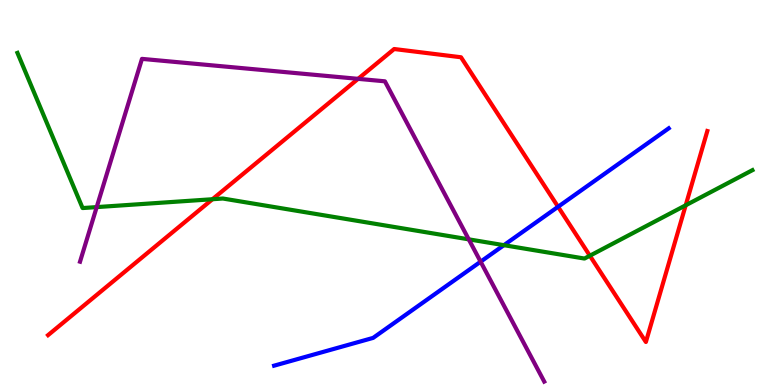[{'lines': ['blue', 'red'], 'intersections': [{'x': 7.2, 'y': 4.63}]}, {'lines': ['green', 'red'], 'intersections': [{'x': 2.74, 'y': 4.83}, {'x': 7.61, 'y': 3.36}, {'x': 8.85, 'y': 4.67}]}, {'lines': ['purple', 'red'], 'intersections': [{'x': 4.62, 'y': 7.95}]}, {'lines': ['blue', 'green'], 'intersections': [{'x': 6.5, 'y': 3.63}]}, {'lines': ['blue', 'purple'], 'intersections': [{'x': 6.2, 'y': 3.2}]}, {'lines': ['green', 'purple'], 'intersections': [{'x': 1.25, 'y': 4.62}, {'x': 6.05, 'y': 3.78}]}]